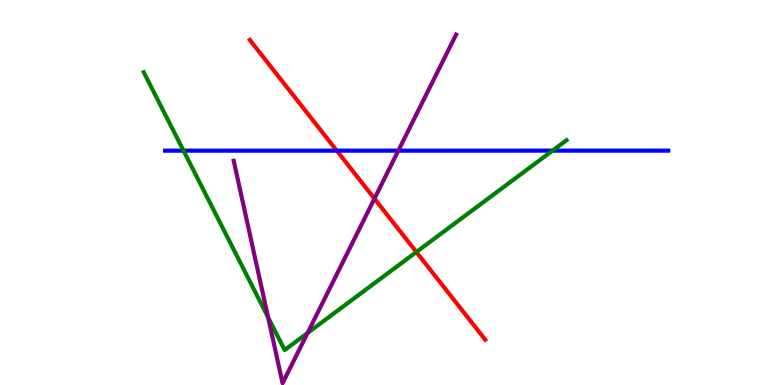[{'lines': ['blue', 'red'], 'intersections': [{'x': 4.35, 'y': 6.09}]}, {'lines': ['green', 'red'], 'intersections': [{'x': 5.37, 'y': 3.45}]}, {'lines': ['purple', 'red'], 'intersections': [{'x': 4.83, 'y': 4.84}]}, {'lines': ['blue', 'green'], 'intersections': [{'x': 2.37, 'y': 6.09}, {'x': 7.13, 'y': 6.09}]}, {'lines': ['blue', 'purple'], 'intersections': [{'x': 5.14, 'y': 6.09}]}, {'lines': ['green', 'purple'], 'intersections': [{'x': 3.46, 'y': 1.76}, {'x': 3.97, 'y': 1.35}]}]